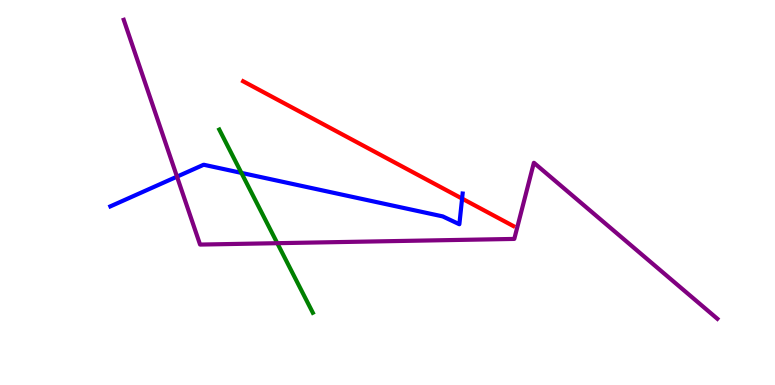[{'lines': ['blue', 'red'], 'intersections': [{'x': 5.96, 'y': 4.84}]}, {'lines': ['green', 'red'], 'intersections': []}, {'lines': ['purple', 'red'], 'intersections': []}, {'lines': ['blue', 'green'], 'intersections': [{'x': 3.11, 'y': 5.51}]}, {'lines': ['blue', 'purple'], 'intersections': [{'x': 2.28, 'y': 5.41}]}, {'lines': ['green', 'purple'], 'intersections': [{'x': 3.58, 'y': 3.68}]}]